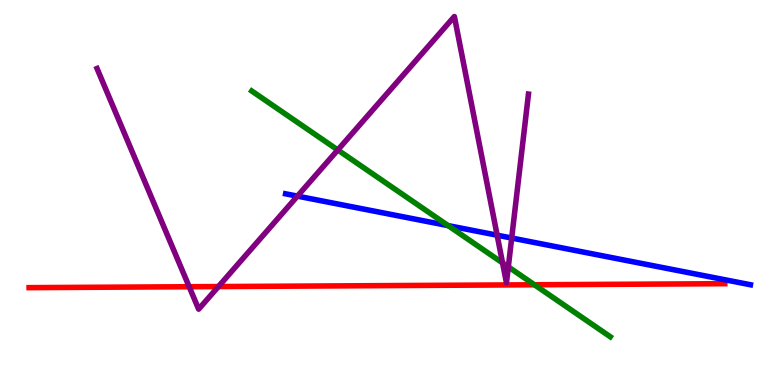[{'lines': ['blue', 'red'], 'intersections': []}, {'lines': ['green', 'red'], 'intersections': [{'x': 6.9, 'y': 2.6}]}, {'lines': ['purple', 'red'], 'intersections': [{'x': 2.44, 'y': 2.55}, {'x': 2.82, 'y': 2.56}]}, {'lines': ['blue', 'green'], 'intersections': [{'x': 5.78, 'y': 4.14}]}, {'lines': ['blue', 'purple'], 'intersections': [{'x': 3.84, 'y': 4.91}, {'x': 6.41, 'y': 3.89}, {'x': 6.6, 'y': 3.82}]}, {'lines': ['green', 'purple'], 'intersections': [{'x': 4.36, 'y': 6.1}, {'x': 6.48, 'y': 3.17}, {'x': 6.56, 'y': 3.07}]}]